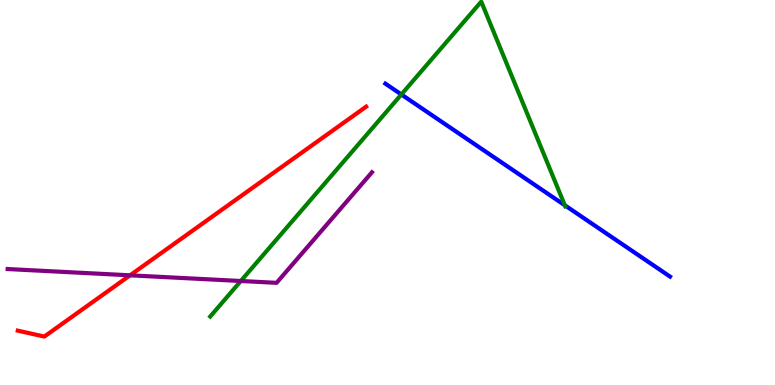[{'lines': ['blue', 'red'], 'intersections': []}, {'lines': ['green', 'red'], 'intersections': []}, {'lines': ['purple', 'red'], 'intersections': [{'x': 1.68, 'y': 2.85}]}, {'lines': ['blue', 'green'], 'intersections': [{'x': 5.18, 'y': 7.55}, {'x': 7.29, 'y': 4.67}]}, {'lines': ['blue', 'purple'], 'intersections': []}, {'lines': ['green', 'purple'], 'intersections': [{'x': 3.11, 'y': 2.7}]}]